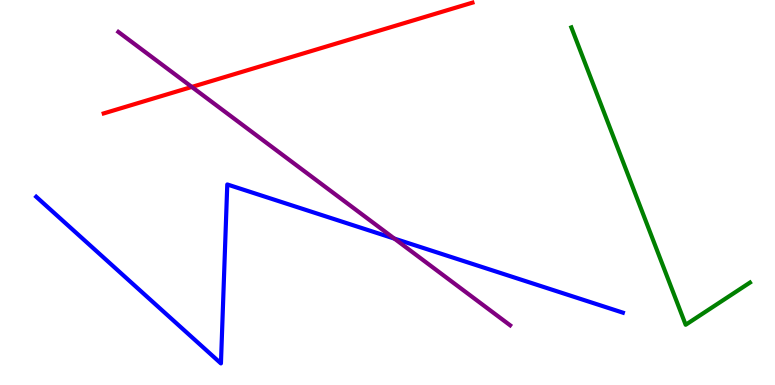[{'lines': ['blue', 'red'], 'intersections': []}, {'lines': ['green', 'red'], 'intersections': []}, {'lines': ['purple', 'red'], 'intersections': [{'x': 2.48, 'y': 7.74}]}, {'lines': ['blue', 'green'], 'intersections': []}, {'lines': ['blue', 'purple'], 'intersections': [{'x': 5.09, 'y': 3.8}]}, {'lines': ['green', 'purple'], 'intersections': []}]